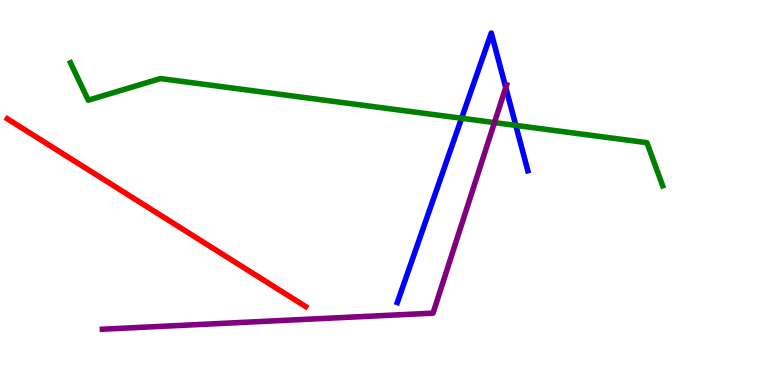[{'lines': ['blue', 'red'], 'intersections': []}, {'lines': ['green', 'red'], 'intersections': []}, {'lines': ['purple', 'red'], 'intersections': []}, {'lines': ['blue', 'green'], 'intersections': [{'x': 5.96, 'y': 6.93}, {'x': 6.66, 'y': 6.74}]}, {'lines': ['blue', 'purple'], 'intersections': [{'x': 6.53, 'y': 7.73}]}, {'lines': ['green', 'purple'], 'intersections': [{'x': 6.38, 'y': 6.82}]}]